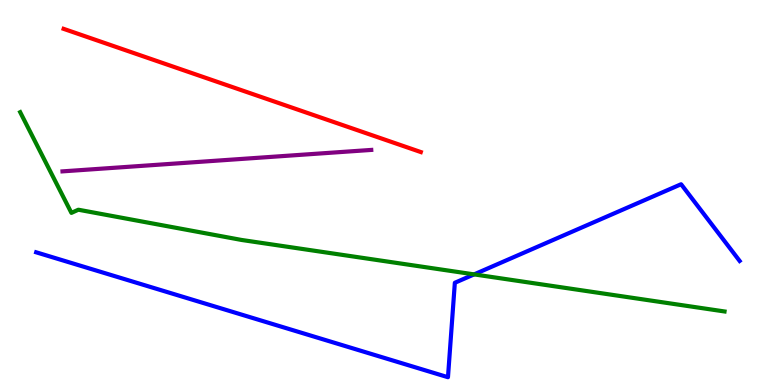[{'lines': ['blue', 'red'], 'intersections': []}, {'lines': ['green', 'red'], 'intersections': []}, {'lines': ['purple', 'red'], 'intersections': []}, {'lines': ['blue', 'green'], 'intersections': [{'x': 6.12, 'y': 2.87}]}, {'lines': ['blue', 'purple'], 'intersections': []}, {'lines': ['green', 'purple'], 'intersections': []}]